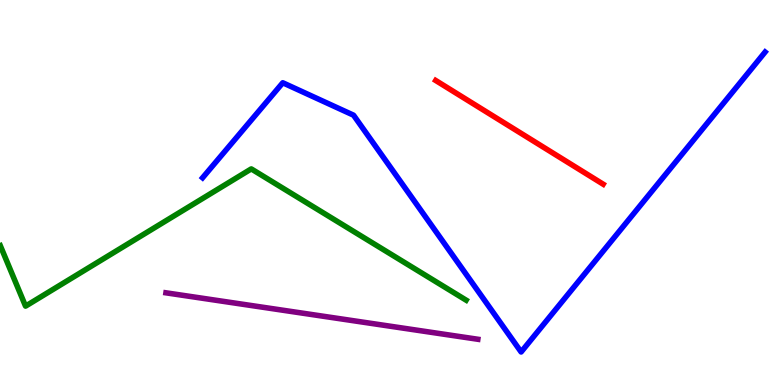[{'lines': ['blue', 'red'], 'intersections': []}, {'lines': ['green', 'red'], 'intersections': []}, {'lines': ['purple', 'red'], 'intersections': []}, {'lines': ['blue', 'green'], 'intersections': []}, {'lines': ['blue', 'purple'], 'intersections': []}, {'lines': ['green', 'purple'], 'intersections': []}]